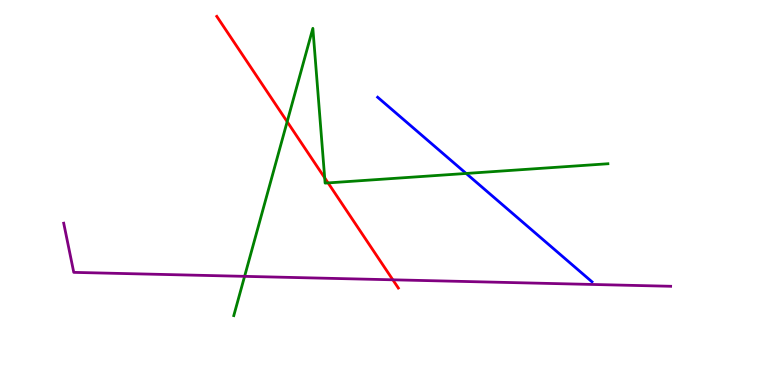[{'lines': ['blue', 'red'], 'intersections': []}, {'lines': ['green', 'red'], 'intersections': [{'x': 3.71, 'y': 6.84}, {'x': 4.19, 'y': 5.38}, {'x': 4.23, 'y': 5.25}]}, {'lines': ['purple', 'red'], 'intersections': [{'x': 5.07, 'y': 2.73}]}, {'lines': ['blue', 'green'], 'intersections': [{'x': 6.01, 'y': 5.49}]}, {'lines': ['blue', 'purple'], 'intersections': []}, {'lines': ['green', 'purple'], 'intersections': [{'x': 3.16, 'y': 2.82}]}]